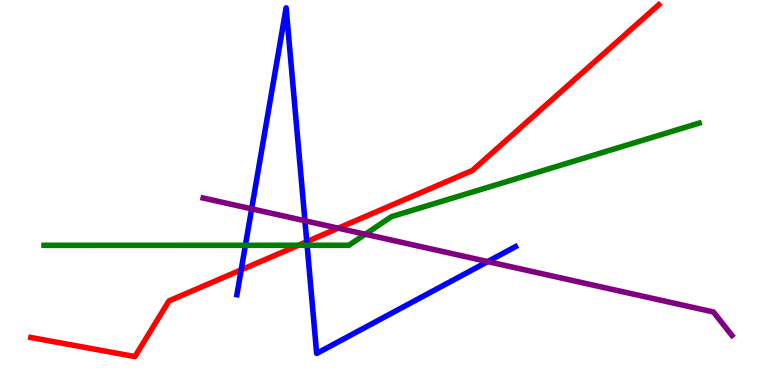[{'lines': ['blue', 'red'], 'intersections': [{'x': 3.11, 'y': 2.99}, {'x': 3.96, 'y': 3.72}]}, {'lines': ['green', 'red'], 'intersections': [{'x': 3.85, 'y': 3.63}]}, {'lines': ['purple', 'red'], 'intersections': [{'x': 4.36, 'y': 4.07}]}, {'lines': ['blue', 'green'], 'intersections': [{'x': 3.17, 'y': 3.63}, {'x': 3.96, 'y': 3.63}]}, {'lines': ['blue', 'purple'], 'intersections': [{'x': 3.25, 'y': 4.58}, {'x': 3.93, 'y': 4.27}, {'x': 6.29, 'y': 3.21}]}, {'lines': ['green', 'purple'], 'intersections': [{'x': 4.71, 'y': 3.92}]}]